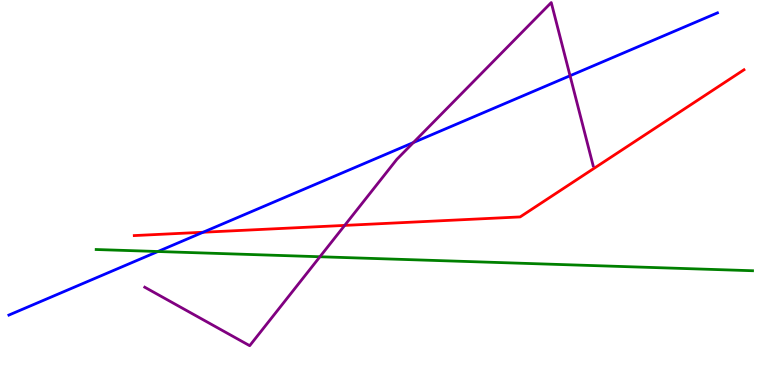[{'lines': ['blue', 'red'], 'intersections': [{'x': 2.62, 'y': 3.97}]}, {'lines': ['green', 'red'], 'intersections': []}, {'lines': ['purple', 'red'], 'intersections': [{'x': 4.45, 'y': 4.15}]}, {'lines': ['blue', 'green'], 'intersections': [{'x': 2.04, 'y': 3.47}]}, {'lines': ['blue', 'purple'], 'intersections': [{'x': 5.33, 'y': 6.3}, {'x': 7.36, 'y': 8.03}]}, {'lines': ['green', 'purple'], 'intersections': [{'x': 4.13, 'y': 3.33}]}]